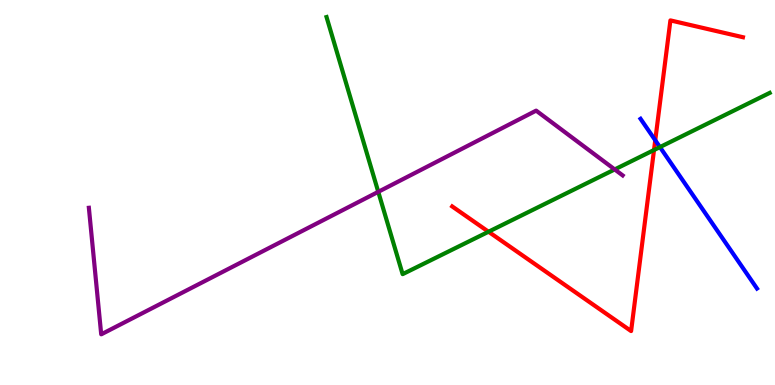[{'lines': ['blue', 'red'], 'intersections': [{'x': 8.45, 'y': 6.36}]}, {'lines': ['green', 'red'], 'intersections': [{'x': 6.3, 'y': 3.98}, {'x': 8.44, 'y': 6.1}]}, {'lines': ['purple', 'red'], 'intersections': []}, {'lines': ['blue', 'green'], 'intersections': [{'x': 8.52, 'y': 6.18}]}, {'lines': ['blue', 'purple'], 'intersections': []}, {'lines': ['green', 'purple'], 'intersections': [{'x': 4.88, 'y': 5.02}, {'x': 7.93, 'y': 5.6}]}]